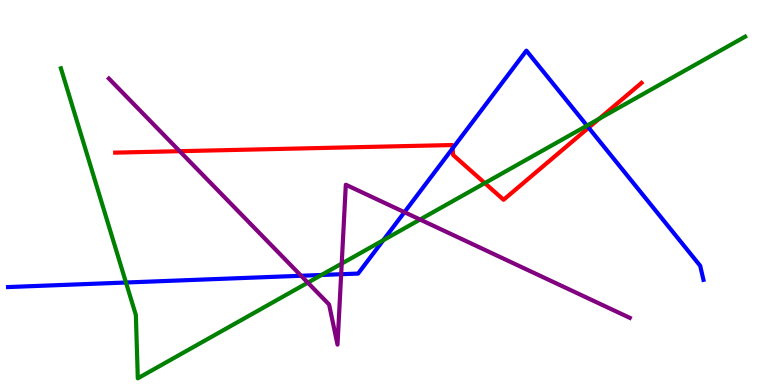[{'lines': ['blue', 'red'], 'intersections': [{'x': 5.84, 'y': 6.15}, {'x': 7.6, 'y': 6.68}]}, {'lines': ['green', 'red'], 'intersections': [{'x': 6.26, 'y': 5.24}, {'x': 7.73, 'y': 6.92}]}, {'lines': ['purple', 'red'], 'intersections': [{'x': 2.32, 'y': 6.07}]}, {'lines': ['blue', 'green'], 'intersections': [{'x': 1.63, 'y': 2.66}, {'x': 4.15, 'y': 2.86}, {'x': 4.95, 'y': 3.76}, {'x': 7.57, 'y': 6.74}]}, {'lines': ['blue', 'purple'], 'intersections': [{'x': 3.89, 'y': 2.84}, {'x': 4.4, 'y': 2.88}, {'x': 5.22, 'y': 4.49}]}, {'lines': ['green', 'purple'], 'intersections': [{'x': 3.97, 'y': 2.66}, {'x': 4.41, 'y': 3.15}, {'x': 5.42, 'y': 4.3}]}]